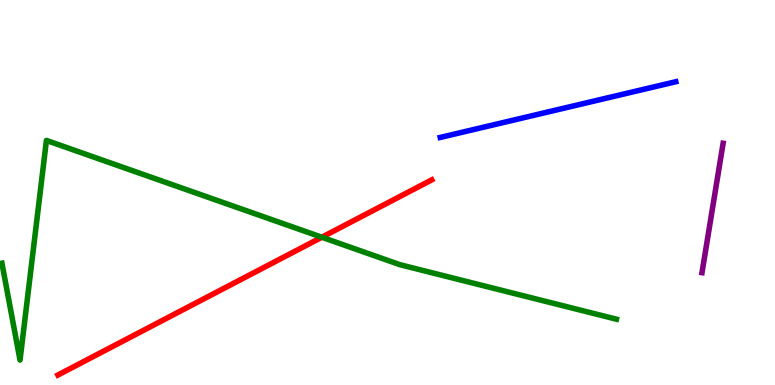[{'lines': ['blue', 'red'], 'intersections': []}, {'lines': ['green', 'red'], 'intersections': [{'x': 4.15, 'y': 3.84}]}, {'lines': ['purple', 'red'], 'intersections': []}, {'lines': ['blue', 'green'], 'intersections': []}, {'lines': ['blue', 'purple'], 'intersections': []}, {'lines': ['green', 'purple'], 'intersections': []}]